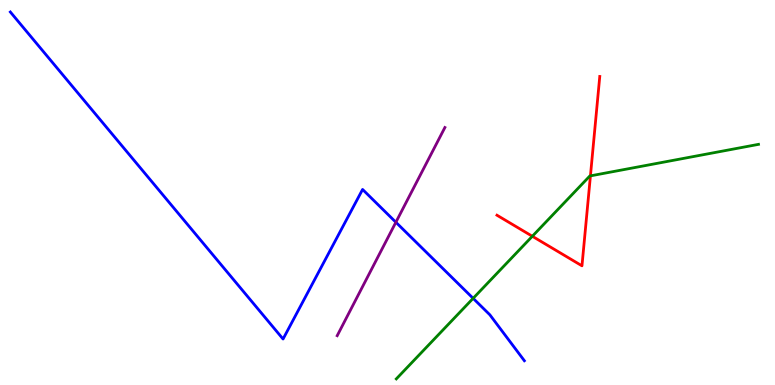[{'lines': ['blue', 'red'], 'intersections': []}, {'lines': ['green', 'red'], 'intersections': [{'x': 6.87, 'y': 3.86}, {'x': 7.62, 'y': 5.43}]}, {'lines': ['purple', 'red'], 'intersections': []}, {'lines': ['blue', 'green'], 'intersections': [{'x': 6.1, 'y': 2.25}]}, {'lines': ['blue', 'purple'], 'intersections': [{'x': 5.11, 'y': 4.23}]}, {'lines': ['green', 'purple'], 'intersections': []}]